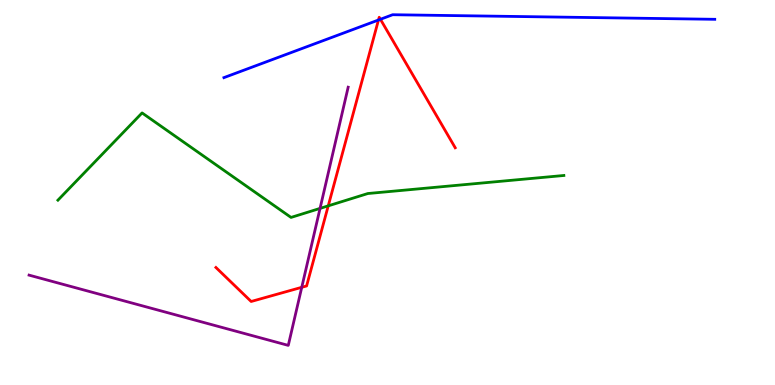[{'lines': ['blue', 'red'], 'intersections': [{'x': 4.88, 'y': 9.48}, {'x': 4.91, 'y': 9.5}]}, {'lines': ['green', 'red'], 'intersections': [{'x': 4.24, 'y': 4.65}]}, {'lines': ['purple', 'red'], 'intersections': [{'x': 3.89, 'y': 2.54}]}, {'lines': ['blue', 'green'], 'intersections': []}, {'lines': ['blue', 'purple'], 'intersections': []}, {'lines': ['green', 'purple'], 'intersections': [{'x': 4.13, 'y': 4.59}]}]